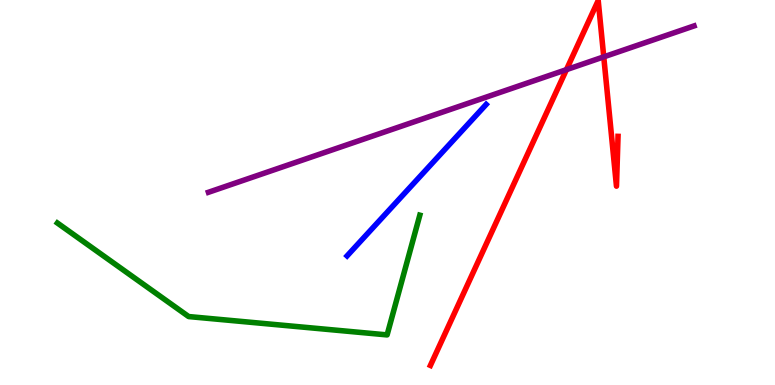[{'lines': ['blue', 'red'], 'intersections': []}, {'lines': ['green', 'red'], 'intersections': []}, {'lines': ['purple', 'red'], 'intersections': [{'x': 7.31, 'y': 8.19}, {'x': 7.79, 'y': 8.52}]}, {'lines': ['blue', 'green'], 'intersections': []}, {'lines': ['blue', 'purple'], 'intersections': []}, {'lines': ['green', 'purple'], 'intersections': []}]